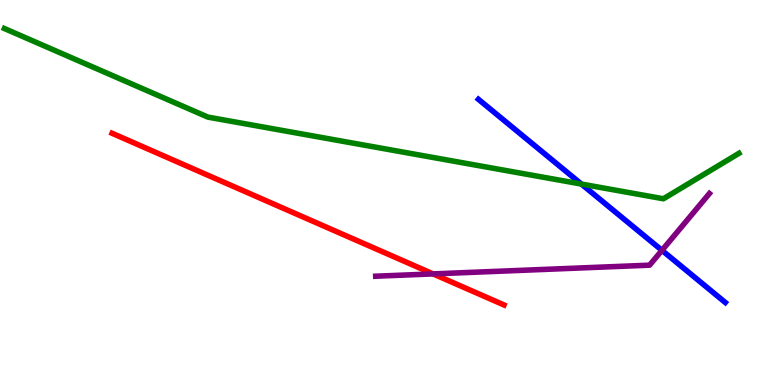[{'lines': ['blue', 'red'], 'intersections': []}, {'lines': ['green', 'red'], 'intersections': []}, {'lines': ['purple', 'red'], 'intersections': [{'x': 5.59, 'y': 2.89}]}, {'lines': ['blue', 'green'], 'intersections': [{'x': 7.5, 'y': 5.22}]}, {'lines': ['blue', 'purple'], 'intersections': [{'x': 8.54, 'y': 3.5}]}, {'lines': ['green', 'purple'], 'intersections': []}]